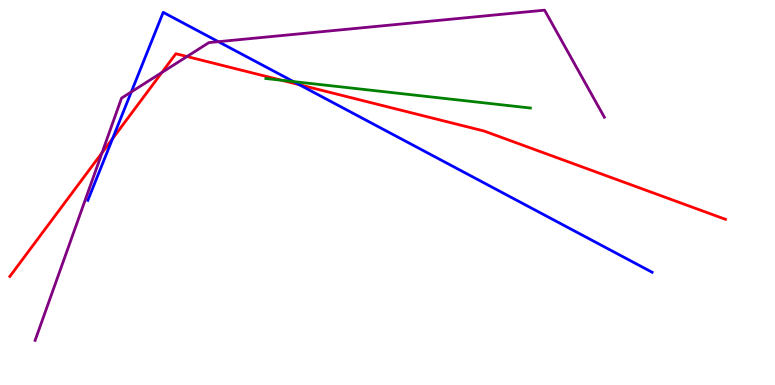[{'lines': ['blue', 'red'], 'intersections': [{'x': 1.45, 'y': 6.4}, {'x': 3.86, 'y': 7.8}]}, {'lines': ['green', 'red'], 'intersections': [{'x': 3.63, 'y': 7.92}]}, {'lines': ['purple', 'red'], 'intersections': [{'x': 1.32, 'y': 6.03}, {'x': 2.09, 'y': 8.12}, {'x': 2.41, 'y': 8.53}]}, {'lines': ['blue', 'green'], 'intersections': [{'x': 3.79, 'y': 7.88}]}, {'lines': ['blue', 'purple'], 'intersections': [{'x': 1.69, 'y': 7.61}, {'x': 2.82, 'y': 8.92}]}, {'lines': ['green', 'purple'], 'intersections': []}]